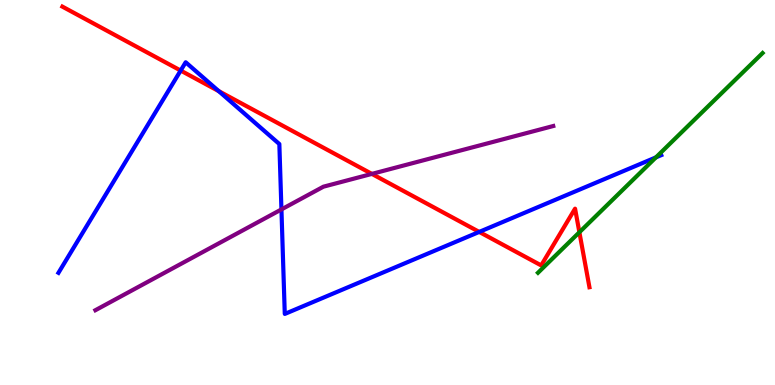[{'lines': ['blue', 'red'], 'intersections': [{'x': 2.33, 'y': 8.17}, {'x': 2.82, 'y': 7.63}, {'x': 6.18, 'y': 3.98}]}, {'lines': ['green', 'red'], 'intersections': [{'x': 7.48, 'y': 3.97}]}, {'lines': ['purple', 'red'], 'intersections': [{'x': 4.8, 'y': 5.48}]}, {'lines': ['blue', 'green'], 'intersections': [{'x': 8.46, 'y': 5.91}]}, {'lines': ['blue', 'purple'], 'intersections': [{'x': 3.63, 'y': 4.56}]}, {'lines': ['green', 'purple'], 'intersections': []}]